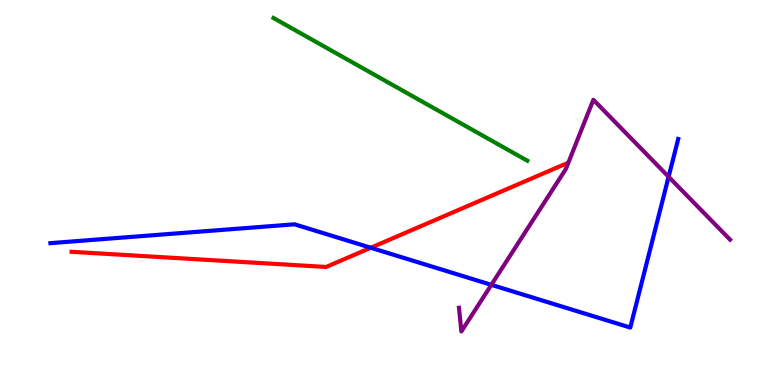[{'lines': ['blue', 'red'], 'intersections': [{'x': 4.78, 'y': 3.56}]}, {'lines': ['green', 'red'], 'intersections': []}, {'lines': ['purple', 'red'], 'intersections': []}, {'lines': ['blue', 'green'], 'intersections': []}, {'lines': ['blue', 'purple'], 'intersections': [{'x': 6.34, 'y': 2.6}, {'x': 8.63, 'y': 5.41}]}, {'lines': ['green', 'purple'], 'intersections': []}]